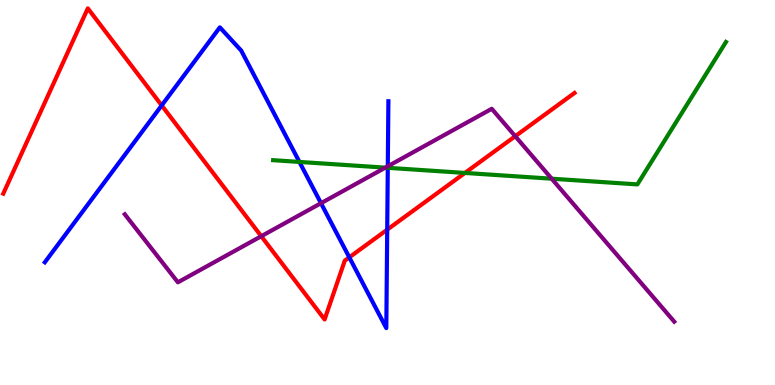[{'lines': ['blue', 'red'], 'intersections': [{'x': 2.09, 'y': 7.26}, {'x': 4.51, 'y': 3.32}, {'x': 5.0, 'y': 4.03}]}, {'lines': ['green', 'red'], 'intersections': [{'x': 6.0, 'y': 5.51}]}, {'lines': ['purple', 'red'], 'intersections': [{'x': 3.37, 'y': 3.86}, {'x': 6.65, 'y': 6.46}]}, {'lines': ['blue', 'green'], 'intersections': [{'x': 3.86, 'y': 5.79}, {'x': 5.0, 'y': 5.64}]}, {'lines': ['blue', 'purple'], 'intersections': [{'x': 4.14, 'y': 4.72}, {'x': 5.0, 'y': 5.68}]}, {'lines': ['green', 'purple'], 'intersections': [{'x': 4.97, 'y': 5.65}, {'x': 7.12, 'y': 5.36}]}]